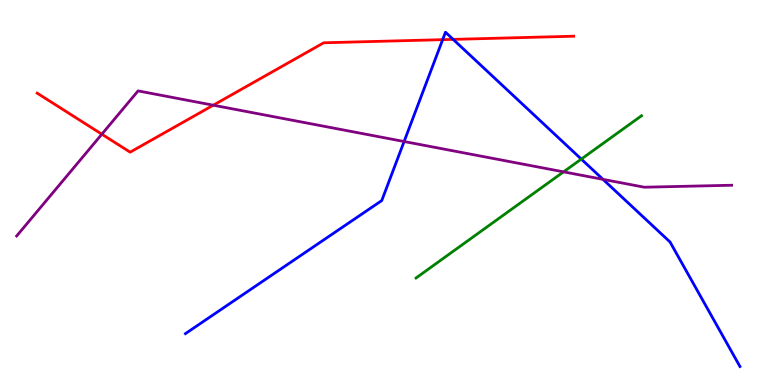[{'lines': ['blue', 'red'], 'intersections': [{'x': 5.71, 'y': 8.97}, {'x': 5.85, 'y': 8.98}]}, {'lines': ['green', 'red'], 'intersections': []}, {'lines': ['purple', 'red'], 'intersections': [{'x': 1.31, 'y': 6.51}, {'x': 2.75, 'y': 7.27}]}, {'lines': ['blue', 'green'], 'intersections': [{'x': 7.5, 'y': 5.87}]}, {'lines': ['blue', 'purple'], 'intersections': [{'x': 5.21, 'y': 6.32}, {'x': 7.78, 'y': 5.34}]}, {'lines': ['green', 'purple'], 'intersections': [{'x': 7.27, 'y': 5.54}]}]